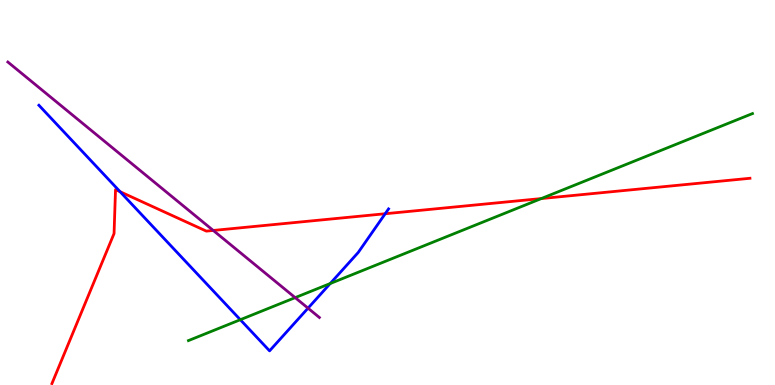[{'lines': ['blue', 'red'], 'intersections': [{'x': 1.55, 'y': 5.02}, {'x': 4.97, 'y': 4.45}]}, {'lines': ['green', 'red'], 'intersections': [{'x': 6.98, 'y': 4.84}]}, {'lines': ['purple', 'red'], 'intersections': [{'x': 2.75, 'y': 4.01}]}, {'lines': ['blue', 'green'], 'intersections': [{'x': 3.1, 'y': 1.7}, {'x': 4.26, 'y': 2.64}]}, {'lines': ['blue', 'purple'], 'intersections': [{'x': 3.97, 'y': 2.0}]}, {'lines': ['green', 'purple'], 'intersections': [{'x': 3.81, 'y': 2.27}]}]